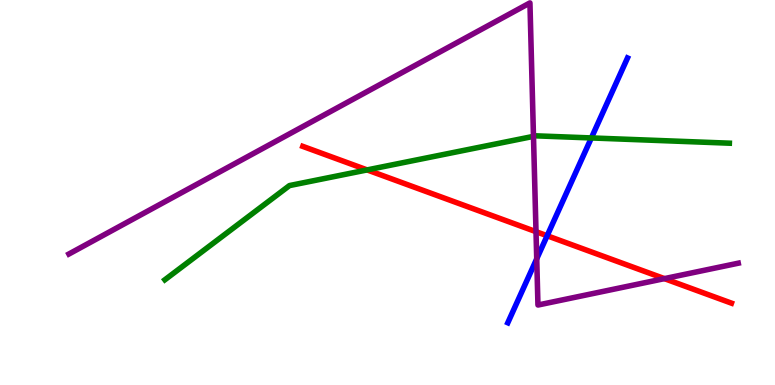[{'lines': ['blue', 'red'], 'intersections': [{'x': 7.06, 'y': 3.88}]}, {'lines': ['green', 'red'], 'intersections': [{'x': 4.74, 'y': 5.59}]}, {'lines': ['purple', 'red'], 'intersections': [{'x': 6.92, 'y': 3.98}, {'x': 8.57, 'y': 2.76}]}, {'lines': ['blue', 'green'], 'intersections': [{'x': 7.63, 'y': 6.42}]}, {'lines': ['blue', 'purple'], 'intersections': [{'x': 6.93, 'y': 3.28}]}, {'lines': ['green', 'purple'], 'intersections': [{'x': 6.88, 'y': 6.46}]}]